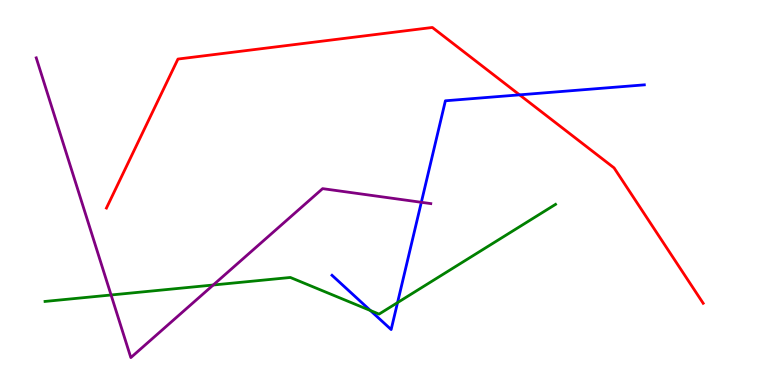[{'lines': ['blue', 'red'], 'intersections': [{'x': 6.7, 'y': 7.54}]}, {'lines': ['green', 'red'], 'intersections': []}, {'lines': ['purple', 'red'], 'intersections': []}, {'lines': ['blue', 'green'], 'intersections': [{'x': 4.78, 'y': 1.93}, {'x': 5.13, 'y': 2.14}]}, {'lines': ['blue', 'purple'], 'intersections': [{'x': 5.44, 'y': 4.75}]}, {'lines': ['green', 'purple'], 'intersections': [{'x': 1.43, 'y': 2.34}, {'x': 2.75, 'y': 2.6}]}]